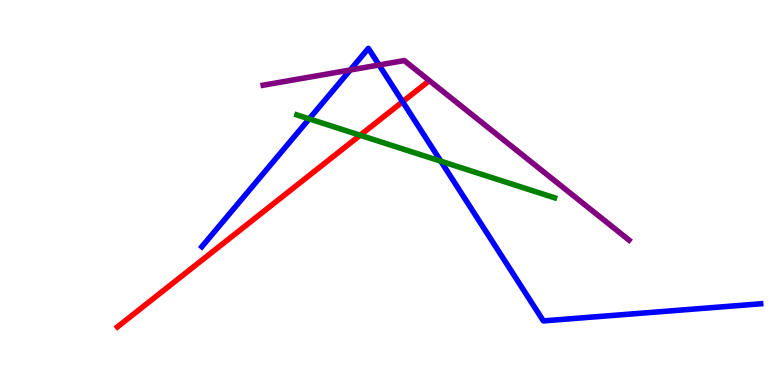[{'lines': ['blue', 'red'], 'intersections': [{'x': 5.2, 'y': 7.36}]}, {'lines': ['green', 'red'], 'intersections': [{'x': 4.65, 'y': 6.49}]}, {'lines': ['purple', 'red'], 'intersections': []}, {'lines': ['blue', 'green'], 'intersections': [{'x': 3.99, 'y': 6.91}, {'x': 5.69, 'y': 5.81}]}, {'lines': ['blue', 'purple'], 'intersections': [{'x': 4.52, 'y': 8.18}, {'x': 4.89, 'y': 8.31}]}, {'lines': ['green', 'purple'], 'intersections': []}]